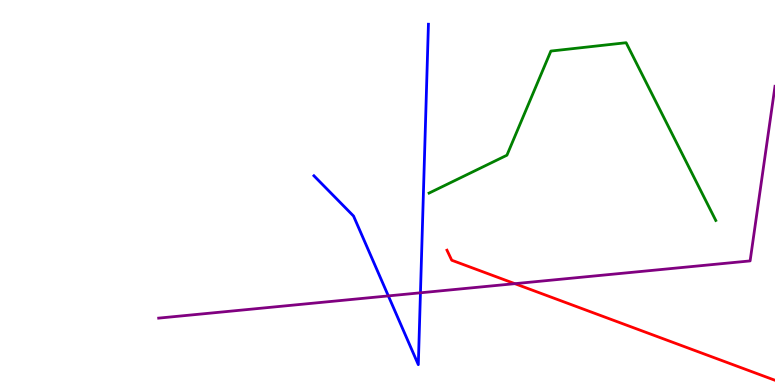[{'lines': ['blue', 'red'], 'intersections': []}, {'lines': ['green', 'red'], 'intersections': []}, {'lines': ['purple', 'red'], 'intersections': [{'x': 6.64, 'y': 2.63}]}, {'lines': ['blue', 'green'], 'intersections': []}, {'lines': ['blue', 'purple'], 'intersections': [{'x': 5.01, 'y': 2.31}, {'x': 5.43, 'y': 2.39}]}, {'lines': ['green', 'purple'], 'intersections': []}]